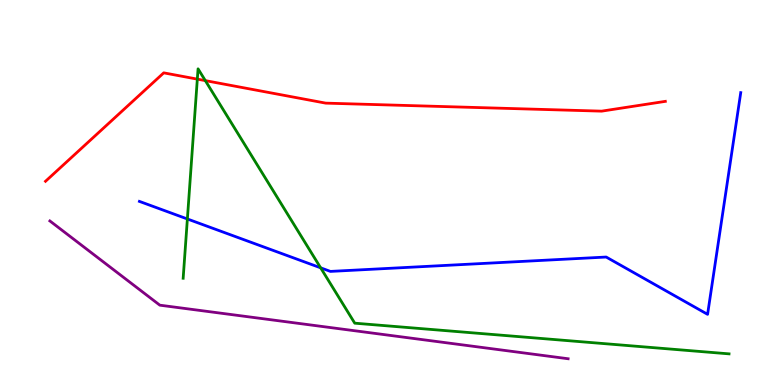[{'lines': ['blue', 'red'], 'intersections': []}, {'lines': ['green', 'red'], 'intersections': [{'x': 2.55, 'y': 7.94}, {'x': 2.65, 'y': 7.91}]}, {'lines': ['purple', 'red'], 'intersections': []}, {'lines': ['blue', 'green'], 'intersections': [{'x': 2.42, 'y': 4.31}, {'x': 4.14, 'y': 3.04}]}, {'lines': ['blue', 'purple'], 'intersections': []}, {'lines': ['green', 'purple'], 'intersections': []}]